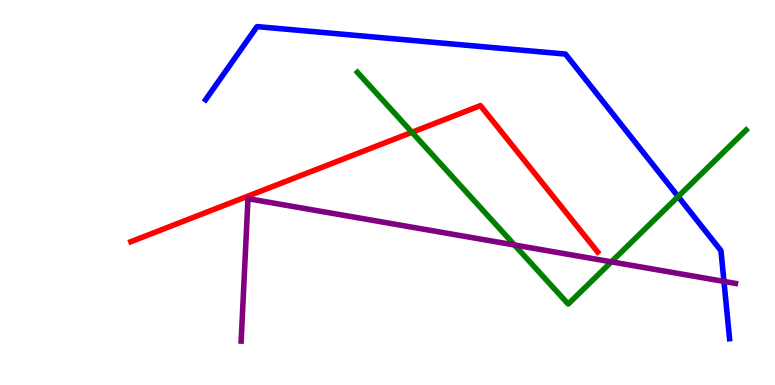[{'lines': ['blue', 'red'], 'intersections': []}, {'lines': ['green', 'red'], 'intersections': [{'x': 5.32, 'y': 6.56}]}, {'lines': ['purple', 'red'], 'intersections': []}, {'lines': ['blue', 'green'], 'intersections': [{'x': 8.75, 'y': 4.9}]}, {'lines': ['blue', 'purple'], 'intersections': [{'x': 9.34, 'y': 2.69}]}, {'lines': ['green', 'purple'], 'intersections': [{'x': 6.64, 'y': 3.64}, {'x': 7.89, 'y': 3.2}]}]